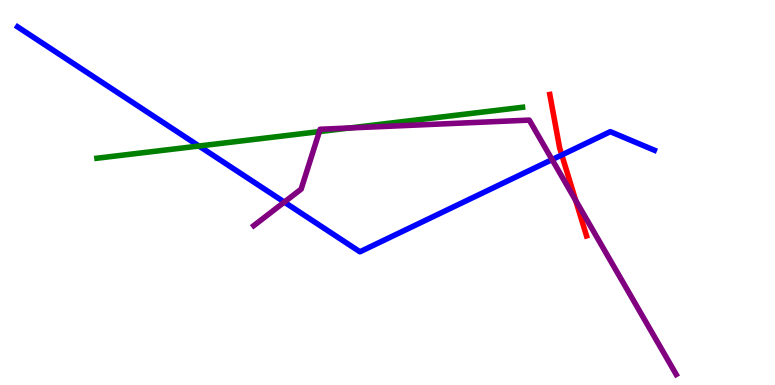[{'lines': ['blue', 'red'], 'intersections': [{'x': 7.25, 'y': 5.98}]}, {'lines': ['green', 'red'], 'intersections': []}, {'lines': ['purple', 'red'], 'intersections': [{'x': 7.43, 'y': 4.79}]}, {'lines': ['blue', 'green'], 'intersections': [{'x': 2.57, 'y': 6.21}]}, {'lines': ['blue', 'purple'], 'intersections': [{'x': 3.67, 'y': 4.75}, {'x': 7.12, 'y': 5.85}]}, {'lines': ['green', 'purple'], 'intersections': [{'x': 4.12, 'y': 6.58}, {'x': 4.51, 'y': 6.68}]}]